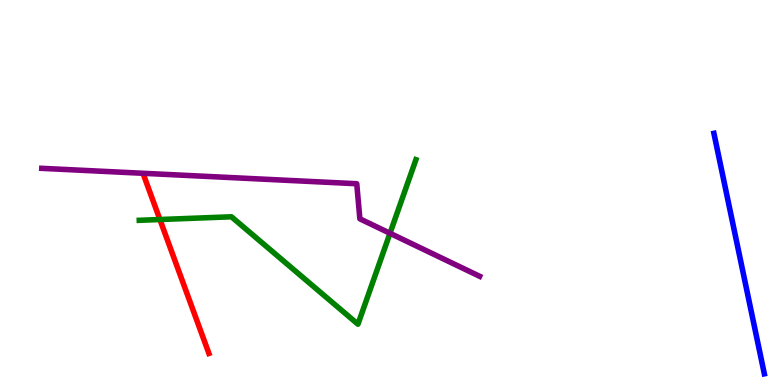[{'lines': ['blue', 'red'], 'intersections': []}, {'lines': ['green', 'red'], 'intersections': [{'x': 2.06, 'y': 4.3}]}, {'lines': ['purple', 'red'], 'intersections': []}, {'lines': ['blue', 'green'], 'intersections': []}, {'lines': ['blue', 'purple'], 'intersections': []}, {'lines': ['green', 'purple'], 'intersections': [{'x': 5.03, 'y': 3.94}]}]